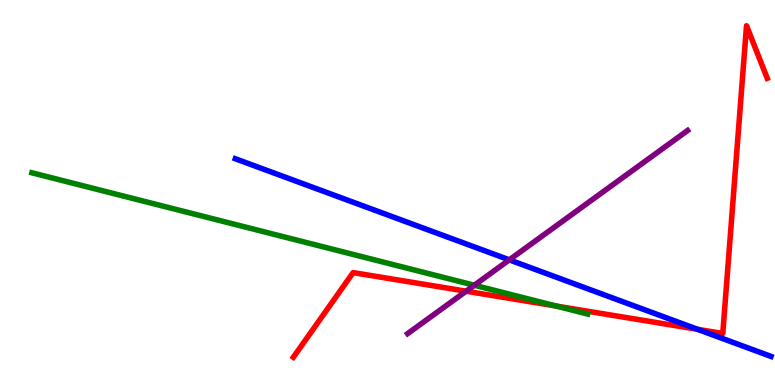[{'lines': ['blue', 'red'], 'intersections': [{'x': 9.0, 'y': 1.45}]}, {'lines': ['green', 'red'], 'intersections': [{'x': 7.18, 'y': 2.05}]}, {'lines': ['purple', 'red'], 'intersections': [{'x': 6.01, 'y': 2.44}]}, {'lines': ['blue', 'green'], 'intersections': []}, {'lines': ['blue', 'purple'], 'intersections': [{'x': 6.57, 'y': 3.25}]}, {'lines': ['green', 'purple'], 'intersections': [{'x': 6.12, 'y': 2.59}]}]